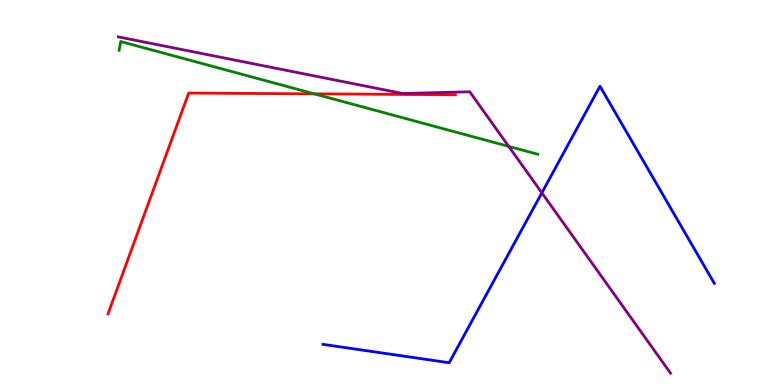[{'lines': ['blue', 'red'], 'intersections': []}, {'lines': ['green', 'red'], 'intersections': [{'x': 4.06, 'y': 7.56}]}, {'lines': ['purple', 'red'], 'intersections': []}, {'lines': ['blue', 'green'], 'intersections': []}, {'lines': ['blue', 'purple'], 'intersections': [{'x': 6.99, 'y': 4.99}]}, {'lines': ['green', 'purple'], 'intersections': [{'x': 6.56, 'y': 6.2}]}]